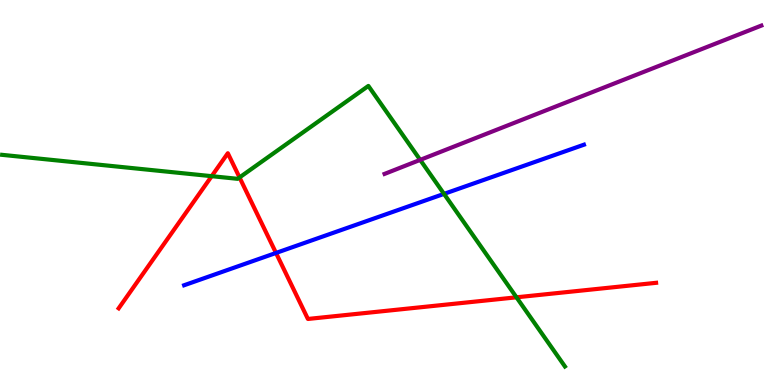[{'lines': ['blue', 'red'], 'intersections': [{'x': 3.56, 'y': 3.43}]}, {'lines': ['green', 'red'], 'intersections': [{'x': 2.73, 'y': 5.42}, {'x': 3.09, 'y': 5.39}, {'x': 6.66, 'y': 2.28}]}, {'lines': ['purple', 'red'], 'intersections': []}, {'lines': ['blue', 'green'], 'intersections': [{'x': 5.73, 'y': 4.96}]}, {'lines': ['blue', 'purple'], 'intersections': []}, {'lines': ['green', 'purple'], 'intersections': [{'x': 5.42, 'y': 5.85}]}]